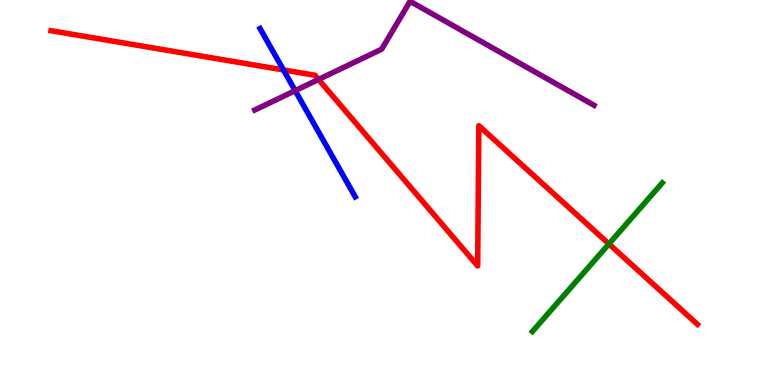[{'lines': ['blue', 'red'], 'intersections': [{'x': 3.66, 'y': 8.18}]}, {'lines': ['green', 'red'], 'intersections': [{'x': 7.86, 'y': 3.66}]}, {'lines': ['purple', 'red'], 'intersections': [{'x': 4.11, 'y': 7.94}]}, {'lines': ['blue', 'green'], 'intersections': []}, {'lines': ['blue', 'purple'], 'intersections': [{'x': 3.81, 'y': 7.65}]}, {'lines': ['green', 'purple'], 'intersections': []}]